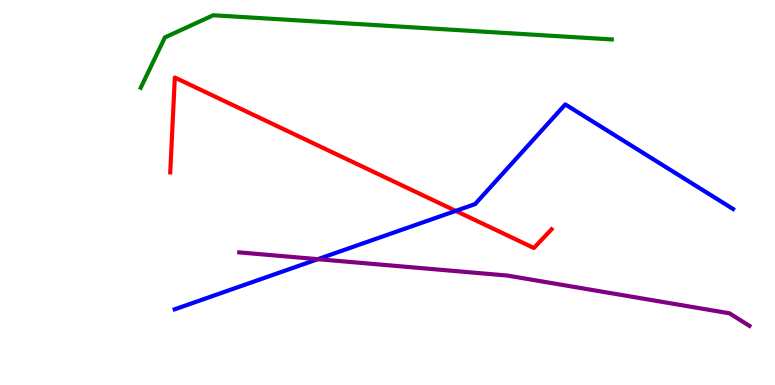[{'lines': ['blue', 'red'], 'intersections': [{'x': 5.88, 'y': 4.52}]}, {'lines': ['green', 'red'], 'intersections': []}, {'lines': ['purple', 'red'], 'intersections': []}, {'lines': ['blue', 'green'], 'intersections': []}, {'lines': ['blue', 'purple'], 'intersections': [{'x': 4.1, 'y': 3.27}]}, {'lines': ['green', 'purple'], 'intersections': []}]